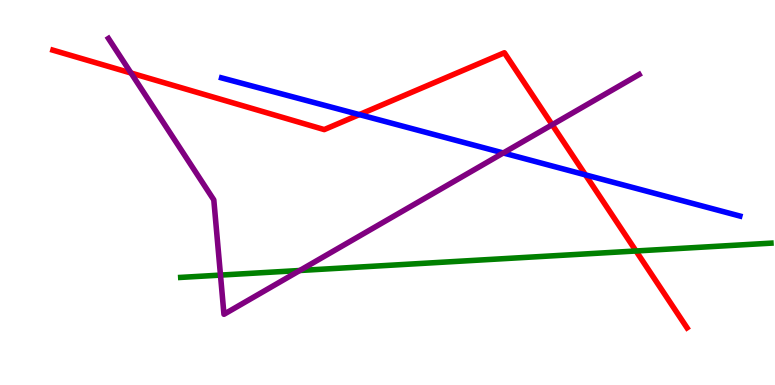[{'lines': ['blue', 'red'], 'intersections': [{'x': 4.64, 'y': 7.02}, {'x': 7.55, 'y': 5.46}]}, {'lines': ['green', 'red'], 'intersections': [{'x': 8.21, 'y': 3.48}]}, {'lines': ['purple', 'red'], 'intersections': [{'x': 1.69, 'y': 8.1}, {'x': 7.12, 'y': 6.76}]}, {'lines': ['blue', 'green'], 'intersections': []}, {'lines': ['blue', 'purple'], 'intersections': [{'x': 6.49, 'y': 6.03}]}, {'lines': ['green', 'purple'], 'intersections': [{'x': 2.84, 'y': 2.85}, {'x': 3.87, 'y': 2.97}]}]